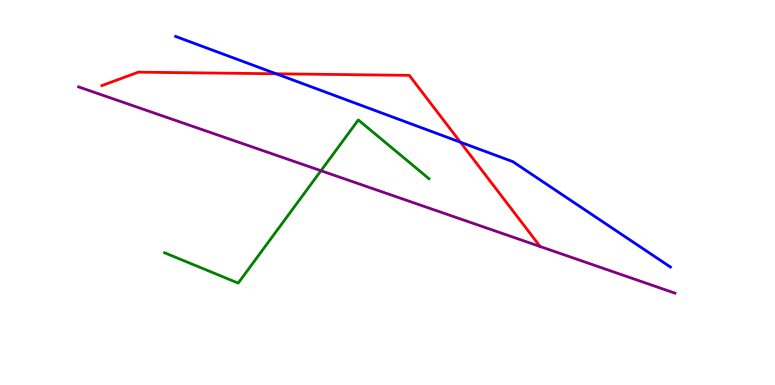[{'lines': ['blue', 'red'], 'intersections': [{'x': 3.56, 'y': 8.08}, {'x': 5.94, 'y': 6.31}]}, {'lines': ['green', 'red'], 'intersections': []}, {'lines': ['purple', 'red'], 'intersections': []}, {'lines': ['blue', 'green'], 'intersections': []}, {'lines': ['blue', 'purple'], 'intersections': []}, {'lines': ['green', 'purple'], 'intersections': [{'x': 4.14, 'y': 5.57}]}]